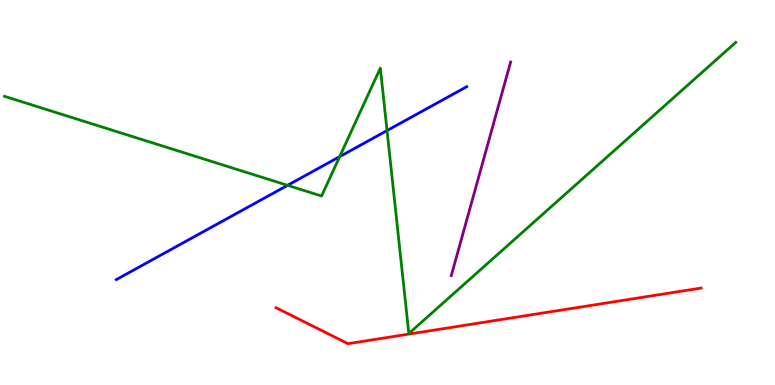[{'lines': ['blue', 'red'], 'intersections': []}, {'lines': ['green', 'red'], 'intersections': []}, {'lines': ['purple', 'red'], 'intersections': []}, {'lines': ['blue', 'green'], 'intersections': [{'x': 3.71, 'y': 5.19}, {'x': 4.38, 'y': 5.93}, {'x': 4.99, 'y': 6.61}]}, {'lines': ['blue', 'purple'], 'intersections': []}, {'lines': ['green', 'purple'], 'intersections': []}]